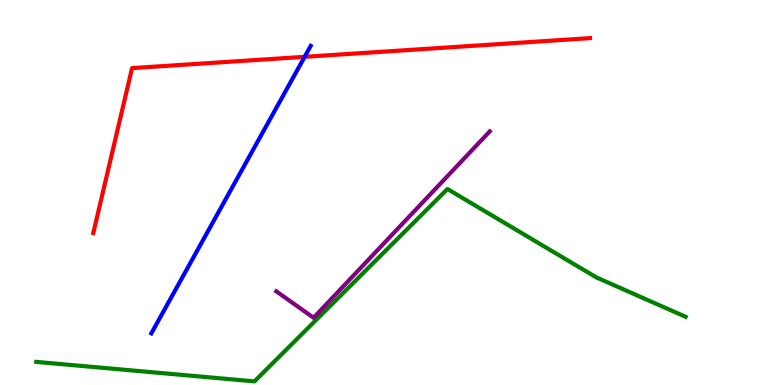[{'lines': ['blue', 'red'], 'intersections': [{'x': 3.93, 'y': 8.52}]}, {'lines': ['green', 'red'], 'intersections': []}, {'lines': ['purple', 'red'], 'intersections': []}, {'lines': ['blue', 'green'], 'intersections': []}, {'lines': ['blue', 'purple'], 'intersections': []}, {'lines': ['green', 'purple'], 'intersections': []}]